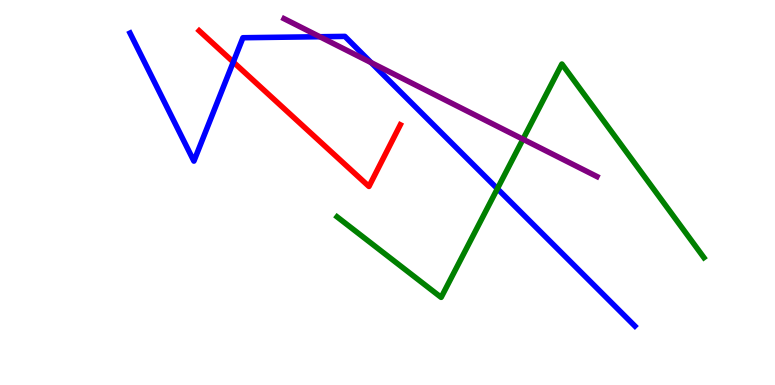[{'lines': ['blue', 'red'], 'intersections': [{'x': 3.01, 'y': 8.39}]}, {'lines': ['green', 'red'], 'intersections': []}, {'lines': ['purple', 'red'], 'intersections': []}, {'lines': ['blue', 'green'], 'intersections': [{'x': 6.42, 'y': 5.1}]}, {'lines': ['blue', 'purple'], 'intersections': [{'x': 4.13, 'y': 9.05}, {'x': 4.79, 'y': 8.37}]}, {'lines': ['green', 'purple'], 'intersections': [{'x': 6.75, 'y': 6.38}]}]